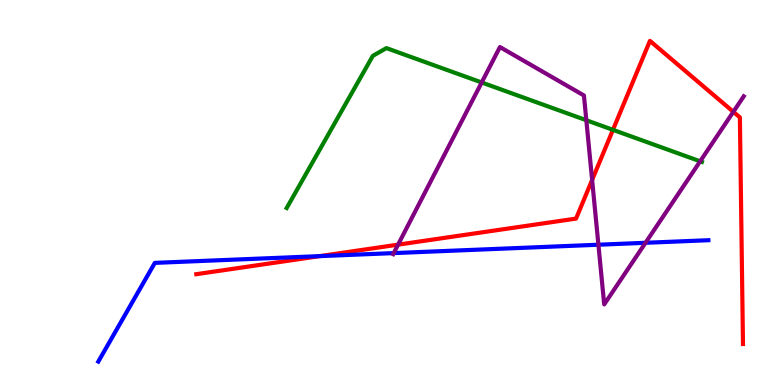[{'lines': ['blue', 'red'], 'intersections': [{'x': 4.12, 'y': 3.35}]}, {'lines': ['green', 'red'], 'intersections': [{'x': 7.91, 'y': 6.63}]}, {'lines': ['purple', 'red'], 'intersections': [{'x': 5.14, 'y': 3.65}, {'x': 7.64, 'y': 5.33}, {'x': 9.46, 'y': 7.1}]}, {'lines': ['blue', 'green'], 'intersections': []}, {'lines': ['blue', 'purple'], 'intersections': [{'x': 5.08, 'y': 3.43}, {'x': 7.72, 'y': 3.64}, {'x': 8.33, 'y': 3.69}]}, {'lines': ['green', 'purple'], 'intersections': [{'x': 6.22, 'y': 7.86}, {'x': 7.57, 'y': 6.88}, {'x': 9.03, 'y': 5.81}]}]